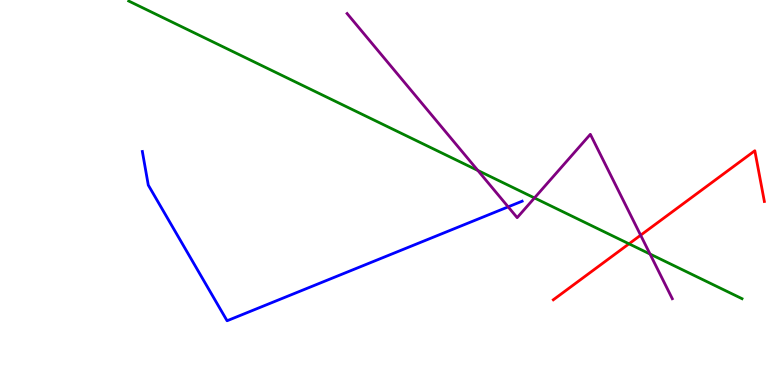[{'lines': ['blue', 'red'], 'intersections': []}, {'lines': ['green', 'red'], 'intersections': [{'x': 8.12, 'y': 3.67}]}, {'lines': ['purple', 'red'], 'intersections': [{'x': 8.27, 'y': 3.89}]}, {'lines': ['blue', 'green'], 'intersections': []}, {'lines': ['blue', 'purple'], 'intersections': [{'x': 6.56, 'y': 4.63}]}, {'lines': ['green', 'purple'], 'intersections': [{'x': 6.17, 'y': 5.57}, {'x': 6.9, 'y': 4.86}, {'x': 8.39, 'y': 3.4}]}]